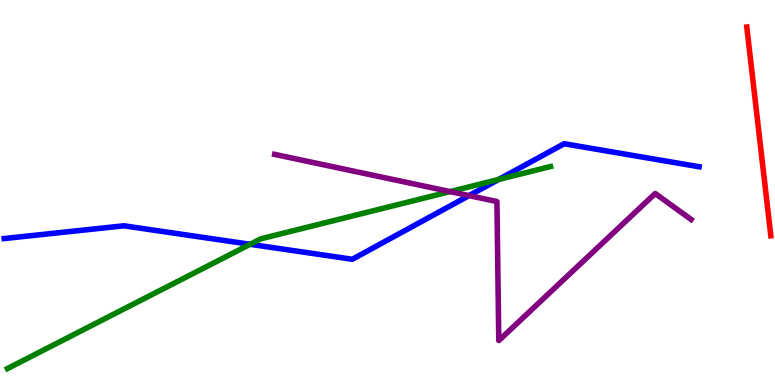[{'lines': ['blue', 'red'], 'intersections': []}, {'lines': ['green', 'red'], 'intersections': []}, {'lines': ['purple', 'red'], 'intersections': []}, {'lines': ['blue', 'green'], 'intersections': [{'x': 3.23, 'y': 3.65}, {'x': 6.43, 'y': 5.34}]}, {'lines': ['blue', 'purple'], 'intersections': [{'x': 6.05, 'y': 4.92}]}, {'lines': ['green', 'purple'], 'intersections': [{'x': 5.81, 'y': 5.02}]}]